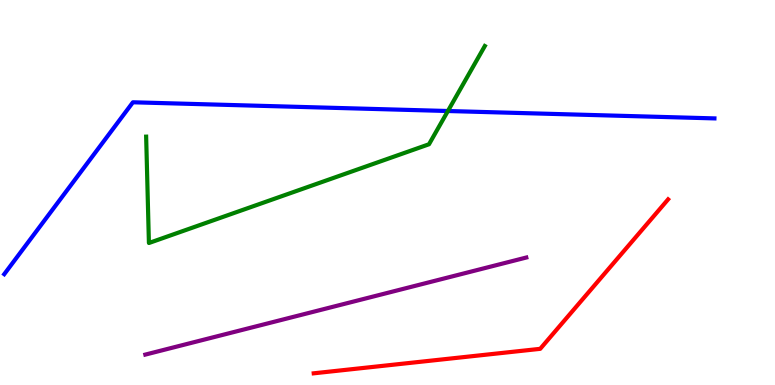[{'lines': ['blue', 'red'], 'intersections': []}, {'lines': ['green', 'red'], 'intersections': []}, {'lines': ['purple', 'red'], 'intersections': []}, {'lines': ['blue', 'green'], 'intersections': [{'x': 5.78, 'y': 7.12}]}, {'lines': ['blue', 'purple'], 'intersections': []}, {'lines': ['green', 'purple'], 'intersections': []}]